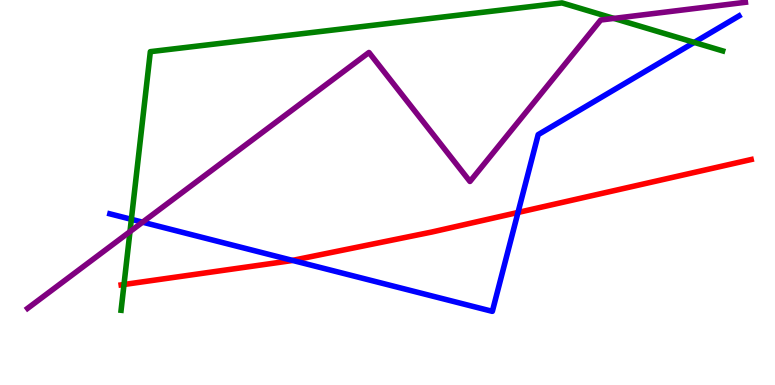[{'lines': ['blue', 'red'], 'intersections': [{'x': 3.77, 'y': 3.24}, {'x': 6.68, 'y': 4.48}]}, {'lines': ['green', 'red'], 'intersections': [{'x': 1.6, 'y': 2.61}]}, {'lines': ['purple', 'red'], 'intersections': []}, {'lines': ['blue', 'green'], 'intersections': [{'x': 1.7, 'y': 4.3}, {'x': 8.96, 'y': 8.9}]}, {'lines': ['blue', 'purple'], 'intersections': [{'x': 1.84, 'y': 4.23}]}, {'lines': ['green', 'purple'], 'intersections': [{'x': 1.68, 'y': 3.98}, {'x': 7.92, 'y': 9.52}]}]